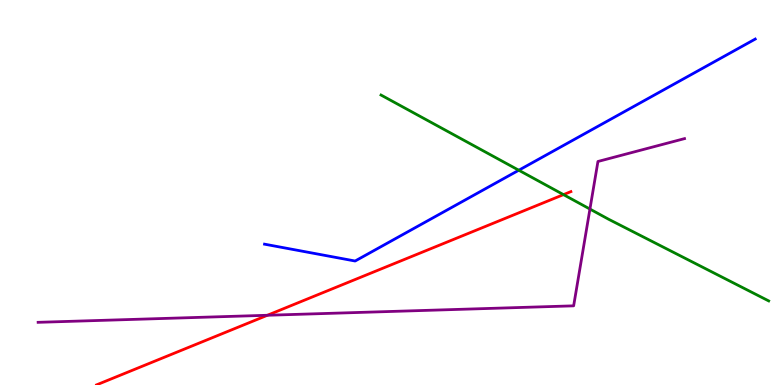[{'lines': ['blue', 'red'], 'intersections': []}, {'lines': ['green', 'red'], 'intersections': [{'x': 7.27, 'y': 4.94}]}, {'lines': ['purple', 'red'], 'intersections': [{'x': 3.45, 'y': 1.81}]}, {'lines': ['blue', 'green'], 'intersections': [{'x': 6.69, 'y': 5.58}]}, {'lines': ['blue', 'purple'], 'intersections': []}, {'lines': ['green', 'purple'], 'intersections': [{'x': 7.61, 'y': 4.57}]}]